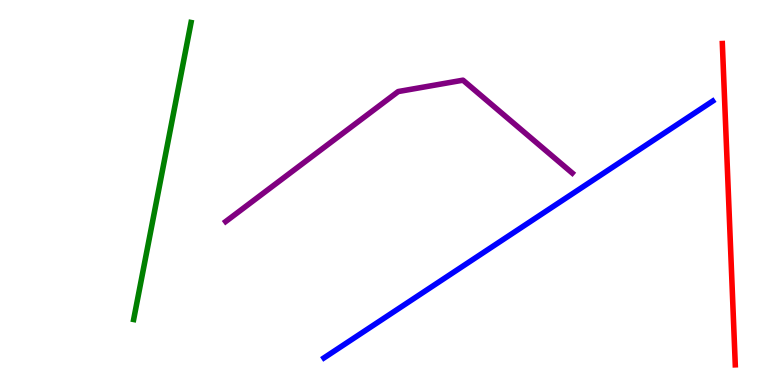[{'lines': ['blue', 'red'], 'intersections': []}, {'lines': ['green', 'red'], 'intersections': []}, {'lines': ['purple', 'red'], 'intersections': []}, {'lines': ['blue', 'green'], 'intersections': []}, {'lines': ['blue', 'purple'], 'intersections': []}, {'lines': ['green', 'purple'], 'intersections': []}]